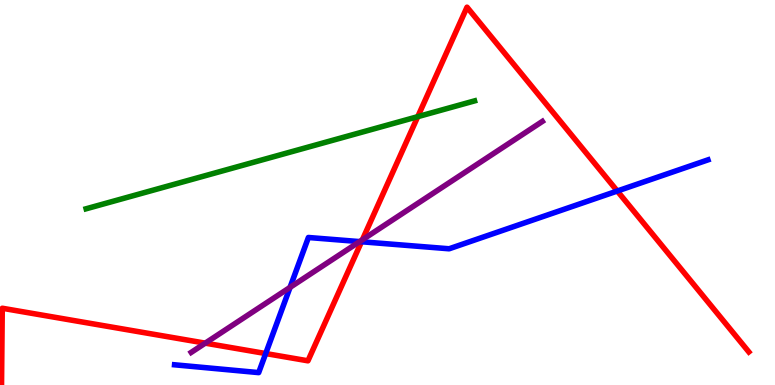[{'lines': ['blue', 'red'], 'intersections': [{'x': 3.43, 'y': 0.817}, {'x': 4.66, 'y': 3.72}, {'x': 7.97, 'y': 5.04}]}, {'lines': ['green', 'red'], 'intersections': [{'x': 5.39, 'y': 6.97}]}, {'lines': ['purple', 'red'], 'intersections': [{'x': 2.65, 'y': 1.09}, {'x': 4.68, 'y': 3.77}]}, {'lines': ['blue', 'green'], 'intersections': []}, {'lines': ['blue', 'purple'], 'intersections': [{'x': 3.74, 'y': 2.54}, {'x': 4.64, 'y': 3.72}]}, {'lines': ['green', 'purple'], 'intersections': []}]